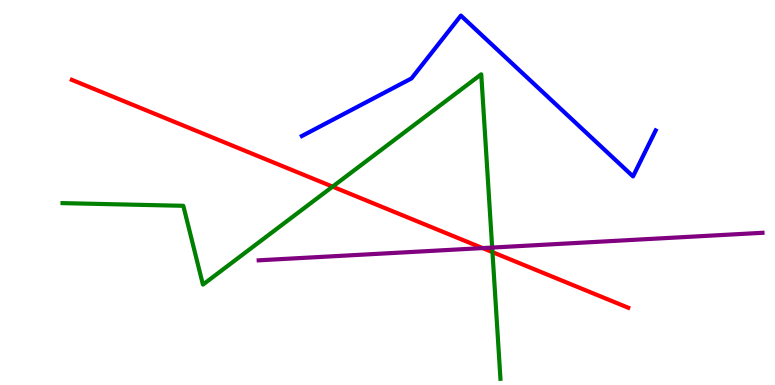[{'lines': ['blue', 'red'], 'intersections': []}, {'lines': ['green', 'red'], 'intersections': [{'x': 4.29, 'y': 5.15}, {'x': 6.35, 'y': 3.45}]}, {'lines': ['purple', 'red'], 'intersections': [{'x': 6.23, 'y': 3.56}]}, {'lines': ['blue', 'green'], 'intersections': []}, {'lines': ['blue', 'purple'], 'intersections': []}, {'lines': ['green', 'purple'], 'intersections': [{'x': 6.35, 'y': 3.57}]}]